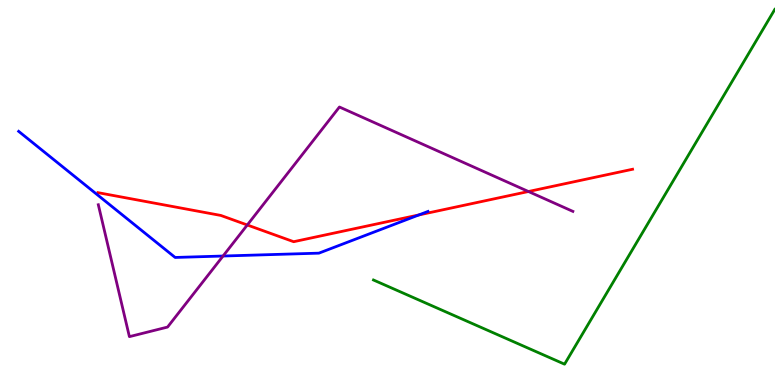[{'lines': ['blue', 'red'], 'intersections': [{'x': 5.4, 'y': 4.42}]}, {'lines': ['green', 'red'], 'intersections': []}, {'lines': ['purple', 'red'], 'intersections': [{'x': 3.19, 'y': 4.16}, {'x': 6.82, 'y': 5.03}]}, {'lines': ['blue', 'green'], 'intersections': []}, {'lines': ['blue', 'purple'], 'intersections': [{'x': 2.88, 'y': 3.35}]}, {'lines': ['green', 'purple'], 'intersections': []}]